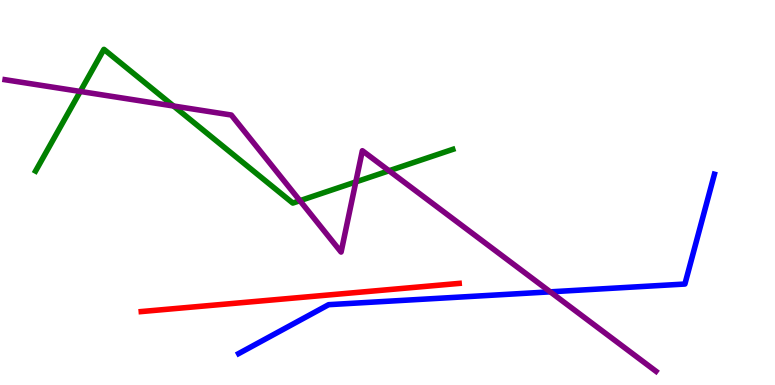[{'lines': ['blue', 'red'], 'intersections': []}, {'lines': ['green', 'red'], 'intersections': []}, {'lines': ['purple', 'red'], 'intersections': []}, {'lines': ['blue', 'green'], 'intersections': []}, {'lines': ['blue', 'purple'], 'intersections': [{'x': 7.1, 'y': 2.42}]}, {'lines': ['green', 'purple'], 'intersections': [{'x': 1.04, 'y': 7.62}, {'x': 2.24, 'y': 7.25}, {'x': 3.87, 'y': 4.79}, {'x': 4.59, 'y': 5.27}, {'x': 5.02, 'y': 5.56}]}]